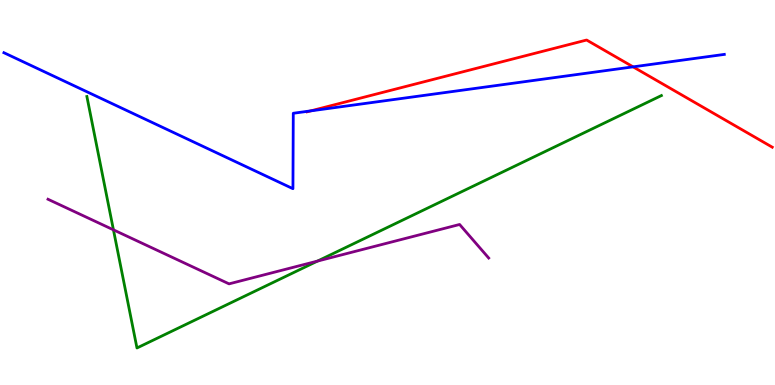[{'lines': ['blue', 'red'], 'intersections': [{'x': 4.01, 'y': 7.12}, {'x': 8.17, 'y': 8.26}]}, {'lines': ['green', 'red'], 'intersections': []}, {'lines': ['purple', 'red'], 'intersections': []}, {'lines': ['blue', 'green'], 'intersections': []}, {'lines': ['blue', 'purple'], 'intersections': []}, {'lines': ['green', 'purple'], 'intersections': [{'x': 1.46, 'y': 4.03}, {'x': 4.1, 'y': 3.22}]}]